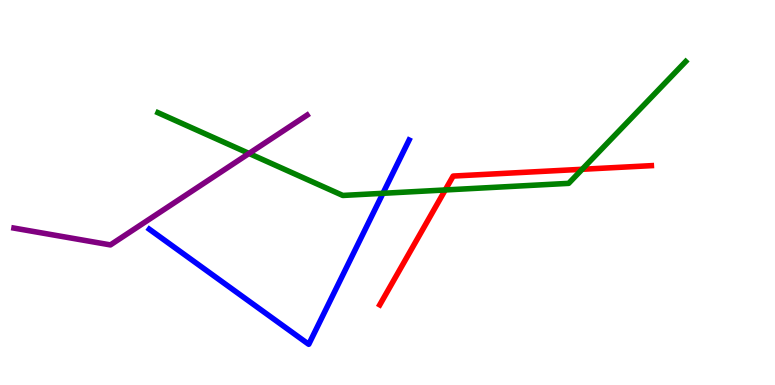[{'lines': ['blue', 'red'], 'intersections': []}, {'lines': ['green', 'red'], 'intersections': [{'x': 5.75, 'y': 5.07}, {'x': 7.51, 'y': 5.6}]}, {'lines': ['purple', 'red'], 'intersections': []}, {'lines': ['blue', 'green'], 'intersections': [{'x': 4.94, 'y': 4.98}]}, {'lines': ['blue', 'purple'], 'intersections': []}, {'lines': ['green', 'purple'], 'intersections': [{'x': 3.21, 'y': 6.01}]}]